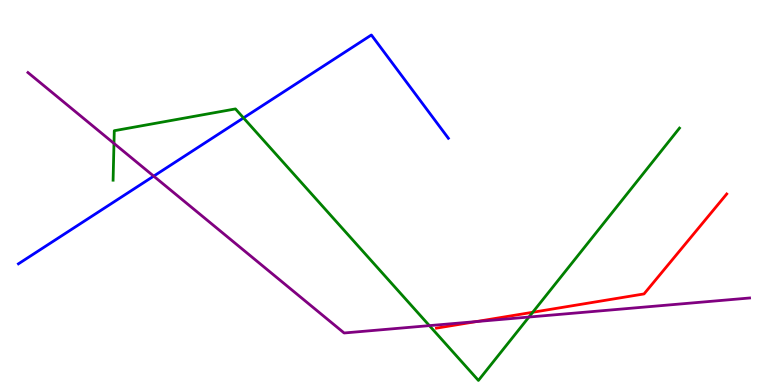[{'lines': ['blue', 'red'], 'intersections': []}, {'lines': ['green', 'red'], 'intersections': [{'x': 6.87, 'y': 1.89}]}, {'lines': ['purple', 'red'], 'intersections': [{'x': 6.15, 'y': 1.65}]}, {'lines': ['blue', 'green'], 'intersections': [{'x': 3.14, 'y': 6.94}]}, {'lines': ['blue', 'purple'], 'intersections': [{'x': 1.98, 'y': 5.43}]}, {'lines': ['green', 'purple'], 'intersections': [{'x': 1.47, 'y': 6.27}, {'x': 5.54, 'y': 1.54}, {'x': 6.83, 'y': 1.77}]}]